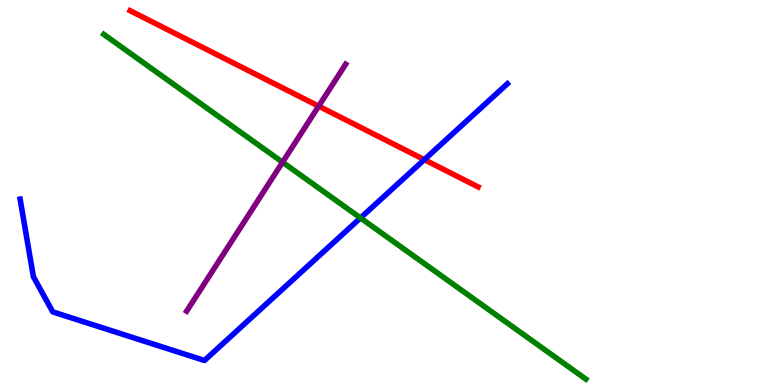[{'lines': ['blue', 'red'], 'intersections': [{'x': 5.47, 'y': 5.85}]}, {'lines': ['green', 'red'], 'intersections': []}, {'lines': ['purple', 'red'], 'intersections': [{'x': 4.11, 'y': 7.24}]}, {'lines': ['blue', 'green'], 'intersections': [{'x': 4.65, 'y': 4.34}]}, {'lines': ['blue', 'purple'], 'intersections': []}, {'lines': ['green', 'purple'], 'intersections': [{'x': 3.65, 'y': 5.79}]}]